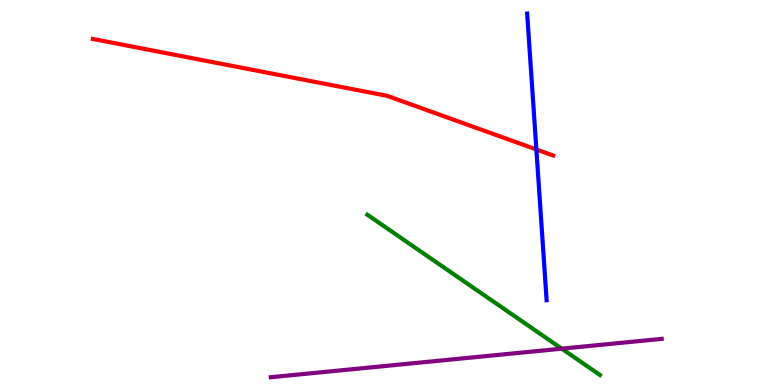[{'lines': ['blue', 'red'], 'intersections': [{'x': 6.92, 'y': 6.12}]}, {'lines': ['green', 'red'], 'intersections': []}, {'lines': ['purple', 'red'], 'intersections': []}, {'lines': ['blue', 'green'], 'intersections': []}, {'lines': ['blue', 'purple'], 'intersections': []}, {'lines': ['green', 'purple'], 'intersections': [{'x': 7.25, 'y': 0.944}]}]